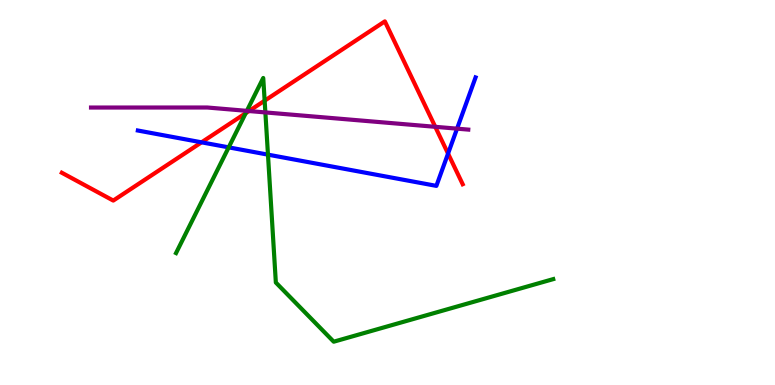[{'lines': ['blue', 'red'], 'intersections': [{'x': 2.6, 'y': 6.3}, {'x': 5.78, 'y': 6.01}]}, {'lines': ['green', 'red'], 'intersections': [{'x': 3.17, 'y': 7.06}, {'x': 3.41, 'y': 7.38}]}, {'lines': ['purple', 'red'], 'intersections': [{'x': 3.21, 'y': 7.12}, {'x': 5.62, 'y': 6.71}]}, {'lines': ['blue', 'green'], 'intersections': [{'x': 2.95, 'y': 6.17}, {'x': 3.46, 'y': 5.98}]}, {'lines': ['blue', 'purple'], 'intersections': [{'x': 5.9, 'y': 6.66}]}, {'lines': ['green', 'purple'], 'intersections': [{'x': 3.19, 'y': 7.12}, {'x': 3.42, 'y': 7.08}]}]